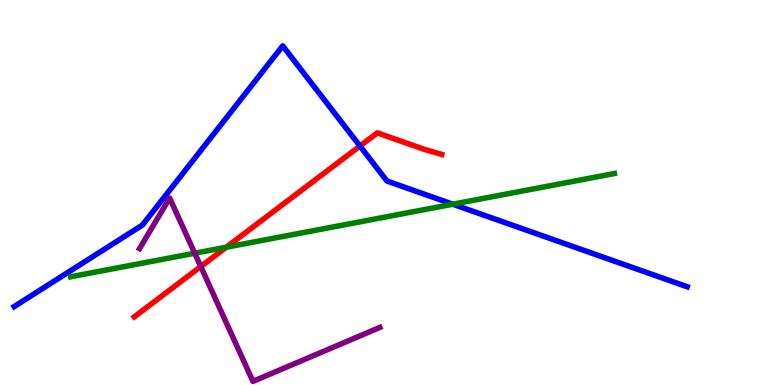[{'lines': ['blue', 'red'], 'intersections': [{'x': 4.64, 'y': 6.21}]}, {'lines': ['green', 'red'], 'intersections': [{'x': 2.92, 'y': 3.58}]}, {'lines': ['purple', 'red'], 'intersections': [{'x': 2.59, 'y': 3.08}]}, {'lines': ['blue', 'green'], 'intersections': [{'x': 5.84, 'y': 4.7}]}, {'lines': ['blue', 'purple'], 'intersections': []}, {'lines': ['green', 'purple'], 'intersections': [{'x': 2.51, 'y': 3.42}]}]